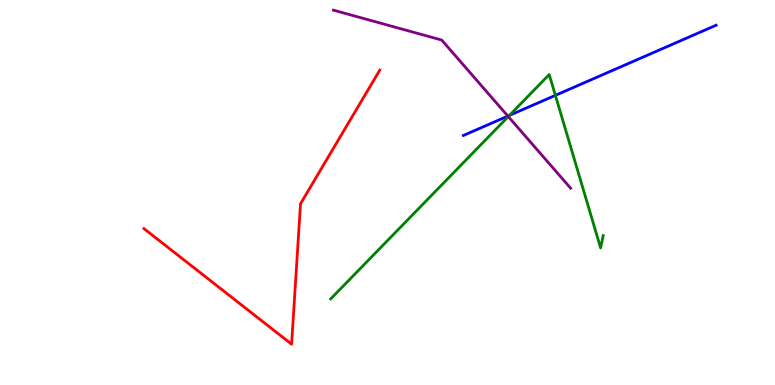[{'lines': ['blue', 'red'], 'intersections': []}, {'lines': ['green', 'red'], 'intersections': []}, {'lines': ['purple', 'red'], 'intersections': []}, {'lines': ['blue', 'green'], 'intersections': [{'x': 6.57, 'y': 7.0}, {'x': 7.17, 'y': 7.52}]}, {'lines': ['blue', 'purple'], 'intersections': [{'x': 6.55, 'y': 6.99}]}, {'lines': ['green', 'purple'], 'intersections': [{'x': 6.56, 'y': 6.97}]}]